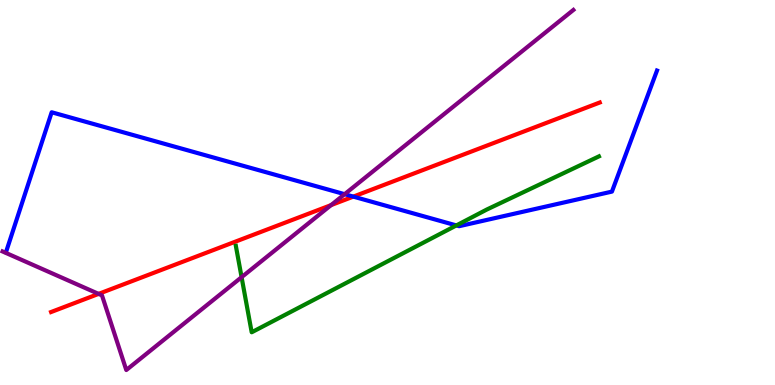[{'lines': ['blue', 'red'], 'intersections': [{'x': 4.56, 'y': 4.89}]}, {'lines': ['green', 'red'], 'intersections': []}, {'lines': ['purple', 'red'], 'intersections': [{'x': 1.27, 'y': 2.37}, {'x': 4.27, 'y': 4.67}]}, {'lines': ['blue', 'green'], 'intersections': [{'x': 5.89, 'y': 4.14}]}, {'lines': ['blue', 'purple'], 'intersections': [{'x': 4.45, 'y': 4.96}]}, {'lines': ['green', 'purple'], 'intersections': [{'x': 3.12, 'y': 2.8}]}]